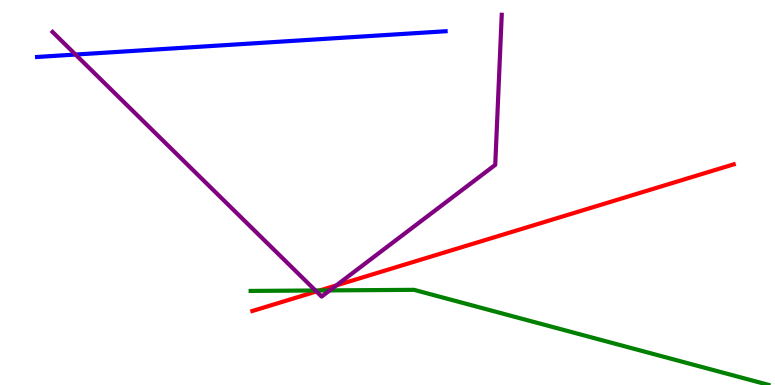[{'lines': ['blue', 'red'], 'intersections': []}, {'lines': ['green', 'red'], 'intersections': [{'x': 4.13, 'y': 2.46}]}, {'lines': ['purple', 'red'], 'intersections': [{'x': 4.08, 'y': 2.43}, {'x': 4.34, 'y': 2.59}]}, {'lines': ['blue', 'green'], 'intersections': []}, {'lines': ['blue', 'purple'], 'intersections': [{'x': 0.975, 'y': 8.58}]}, {'lines': ['green', 'purple'], 'intersections': [{'x': 4.07, 'y': 2.45}, {'x': 4.25, 'y': 2.46}]}]